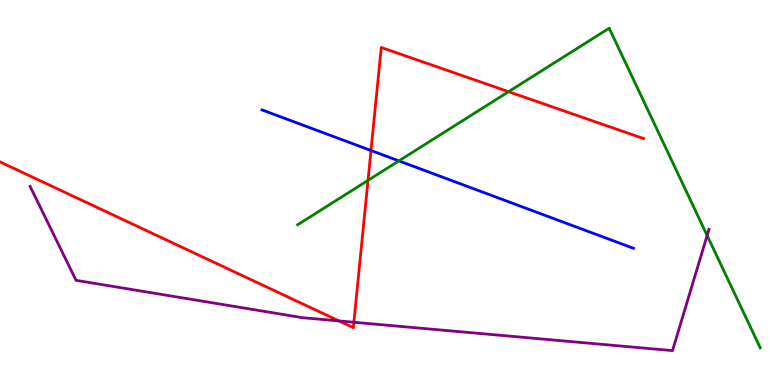[{'lines': ['blue', 'red'], 'intersections': [{'x': 4.79, 'y': 6.09}]}, {'lines': ['green', 'red'], 'intersections': [{'x': 4.75, 'y': 5.32}, {'x': 6.56, 'y': 7.62}]}, {'lines': ['purple', 'red'], 'intersections': [{'x': 4.37, 'y': 1.66}, {'x': 4.57, 'y': 1.63}]}, {'lines': ['blue', 'green'], 'intersections': [{'x': 5.15, 'y': 5.82}]}, {'lines': ['blue', 'purple'], 'intersections': []}, {'lines': ['green', 'purple'], 'intersections': [{'x': 9.12, 'y': 3.88}]}]